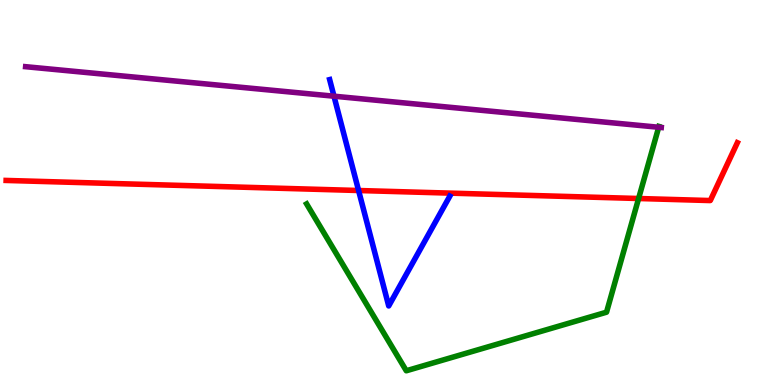[{'lines': ['blue', 'red'], 'intersections': [{'x': 4.63, 'y': 5.05}]}, {'lines': ['green', 'red'], 'intersections': [{'x': 8.24, 'y': 4.84}]}, {'lines': ['purple', 'red'], 'intersections': []}, {'lines': ['blue', 'green'], 'intersections': []}, {'lines': ['blue', 'purple'], 'intersections': [{'x': 4.31, 'y': 7.5}]}, {'lines': ['green', 'purple'], 'intersections': [{'x': 8.5, 'y': 6.69}]}]